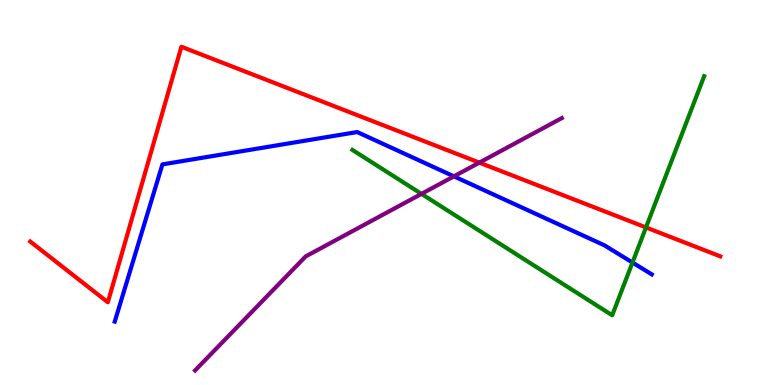[{'lines': ['blue', 'red'], 'intersections': []}, {'lines': ['green', 'red'], 'intersections': [{'x': 8.34, 'y': 4.09}]}, {'lines': ['purple', 'red'], 'intersections': [{'x': 6.19, 'y': 5.78}]}, {'lines': ['blue', 'green'], 'intersections': [{'x': 8.16, 'y': 3.18}]}, {'lines': ['blue', 'purple'], 'intersections': [{'x': 5.86, 'y': 5.42}]}, {'lines': ['green', 'purple'], 'intersections': [{'x': 5.44, 'y': 4.96}]}]